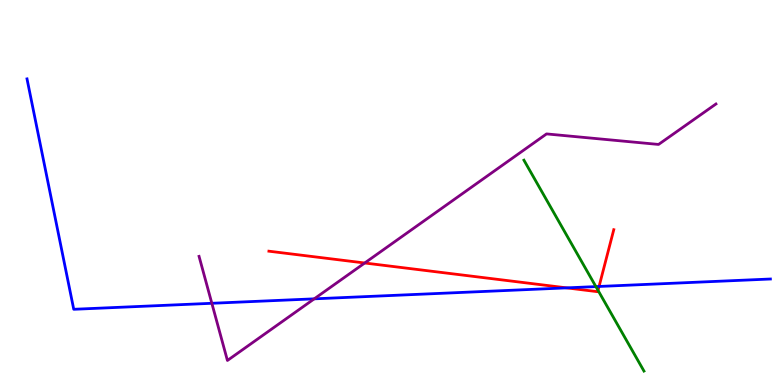[{'lines': ['blue', 'red'], 'intersections': [{'x': 7.31, 'y': 2.52}, {'x': 7.73, 'y': 2.56}]}, {'lines': ['green', 'red'], 'intersections': [{'x': 7.72, 'y': 2.46}]}, {'lines': ['purple', 'red'], 'intersections': [{'x': 4.71, 'y': 3.17}]}, {'lines': ['blue', 'green'], 'intersections': [{'x': 7.69, 'y': 2.56}]}, {'lines': ['blue', 'purple'], 'intersections': [{'x': 2.73, 'y': 2.12}, {'x': 4.05, 'y': 2.24}]}, {'lines': ['green', 'purple'], 'intersections': []}]